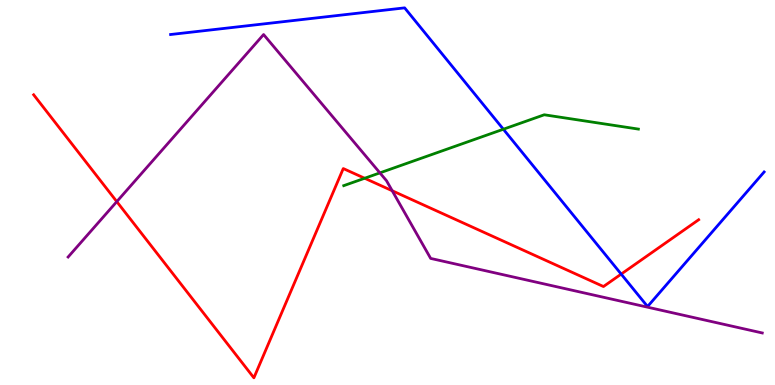[{'lines': ['blue', 'red'], 'intersections': [{'x': 8.02, 'y': 2.88}]}, {'lines': ['green', 'red'], 'intersections': [{'x': 4.71, 'y': 5.37}]}, {'lines': ['purple', 'red'], 'intersections': [{'x': 1.51, 'y': 4.76}, {'x': 5.06, 'y': 5.05}]}, {'lines': ['blue', 'green'], 'intersections': [{'x': 6.49, 'y': 6.64}]}, {'lines': ['blue', 'purple'], 'intersections': []}, {'lines': ['green', 'purple'], 'intersections': [{'x': 4.9, 'y': 5.51}]}]